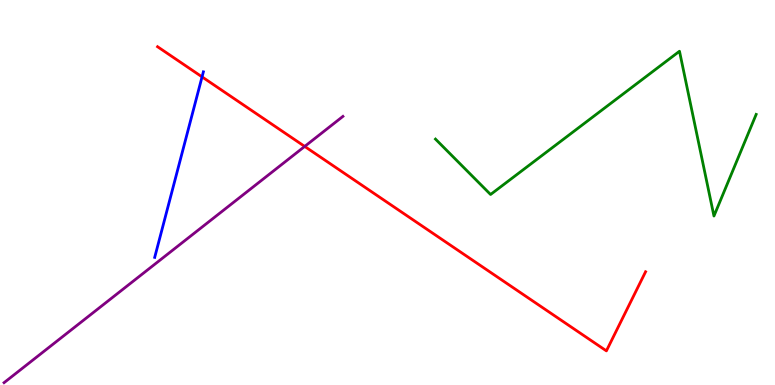[{'lines': ['blue', 'red'], 'intersections': [{'x': 2.61, 'y': 8.0}]}, {'lines': ['green', 'red'], 'intersections': []}, {'lines': ['purple', 'red'], 'intersections': [{'x': 3.93, 'y': 6.2}]}, {'lines': ['blue', 'green'], 'intersections': []}, {'lines': ['blue', 'purple'], 'intersections': []}, {'lines': ['green', 'purple'], 'intersections': []}]